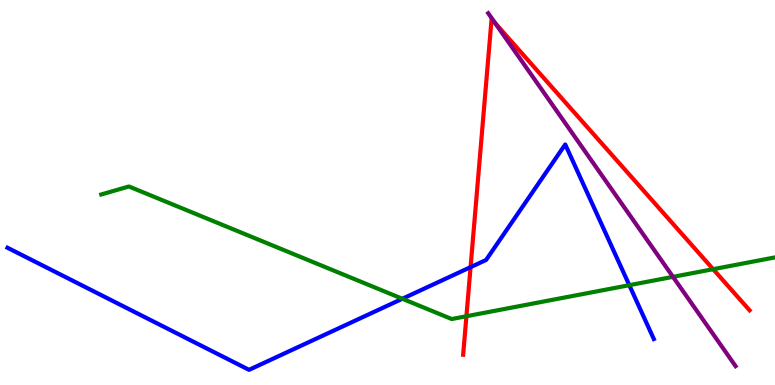[{'lines': ['blue', 'red'], 'intersections': [{'x': 6.07, 'y': 3.06}]}, {'lines': ['green', 'red'], 'intersections': [{'x': 6.02, 'y': 1.79}, {'x': 9.2, 'y': 3.01}]}, {'lines': ['purple', 'red'], 'intersections': [{'x': 6.39, 'y': 9.4}]}, {'lines': ['blue', 'green'], 'intersections': [{'x': 5.19, 'y': 2.24}, {'x': 8.12, 'y': 2.59}]}, {'lines': ['blue', 'purple'], 'intersections': []}, {'lines': ['green', 'purple'], 'intersections': [{'x': 8.68, 'y': 2.81}]}]